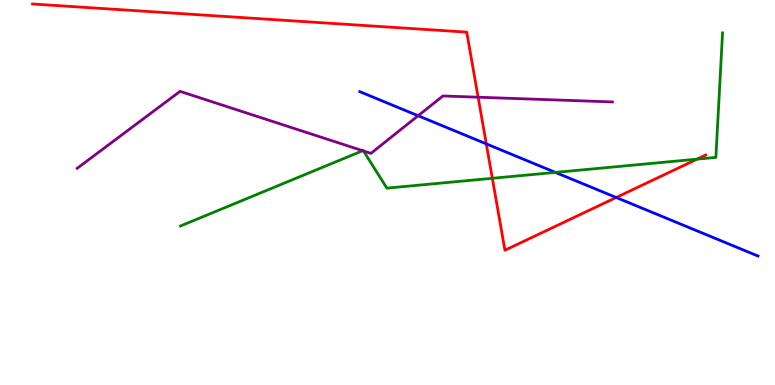[{'lines': ['blue', 'red'], 'intersections': [{'x': 6.27, 'y': 6.26}, {'x': 7.95, 'y': 4.87}]}, {'lines': ['green', 'red'], 'intersections': [{'x': 6.35, 'y': 5.37}, {'x': 8.99, 'y': 5.87}]}, {'lines': ['purple', 'red'], 'intersections': [{'x': 6.17, 'y': 7.48}]}, {'lines': ['blue', 'green'], 'intersections': [{'x': 7.17, 'y': 5.52}]}, {'lines': ['blue', 'purple'], 'intersections': [{'x': 5.4, 'y': 6.99}]}, {'lines': ['green', 'purple'], 'intersections': [{'x': 4.68, 'y': 6.09}, {'x': 4.69, 'y': 6.08}]}]